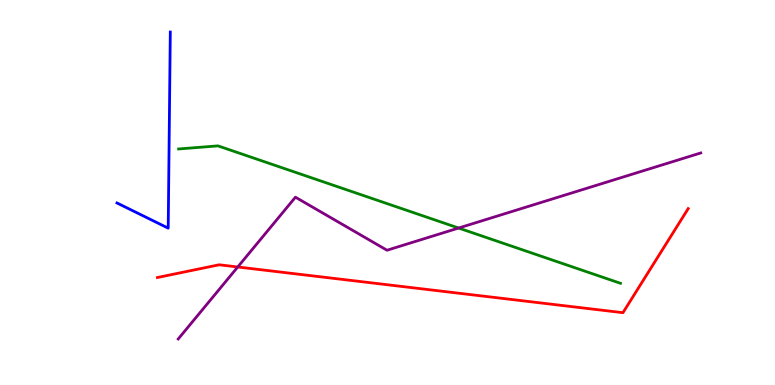[{'lines': ['blue', 'red'], 'intersections': []}, {'lines': ['green', 'red'], 'intersections': []}, {'lines': ['purple', 'red'], 'intersections': [{'x': 3.07, 'y': 3.07}]}, {'lines': ['blue', 'green'], 'intersections': []}, {'lines': ['blue', 'purple'], 'intersections': []}, {'lines': ['green', 'purple'], 'intersections': [{'x': 5.92, 'y': 4.08}]}]